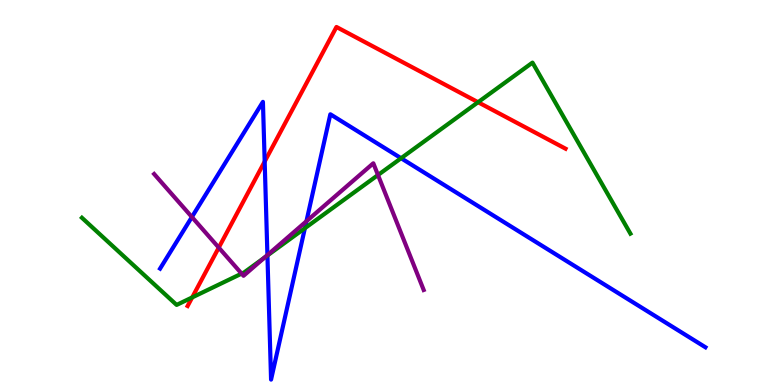[{'lines': ['blue', 'red'], 'intersections': [{'x': 3.42, 'y': 5.8}]}, {'lines': ['green', 'red'], 'intersections': [{'x': 2.48, 'y': 2.27}, {'x': 6.17, 'y': 7.35}]}, {'lines': ['purple', 'red'], 'intersections': [{'x': 2.82, 'y': 3.57}]}, {'lines': ['blue', 'green'], 'intersections': [{'x': 3.45, 'y': 3.36}, {'x': 3.93, 'y': 4.07}, {'x': 5.18, 'y': 5.89}]}, {'lines': ['blue', 'purple'], 'intersections': [{'x': 2.48, 'y': 4.36}, {'x': 3.45, 'y': 3.37}, {'x': 3.95, 'y': 4.25}]}, {'lines': ['green', 'purple'], 'intersections': [{'x': 3.12, 'y': 2.89}, {'x': 3.41, 'y': 3.31}, {'x': 4.88, 'y': 5.45}]}]